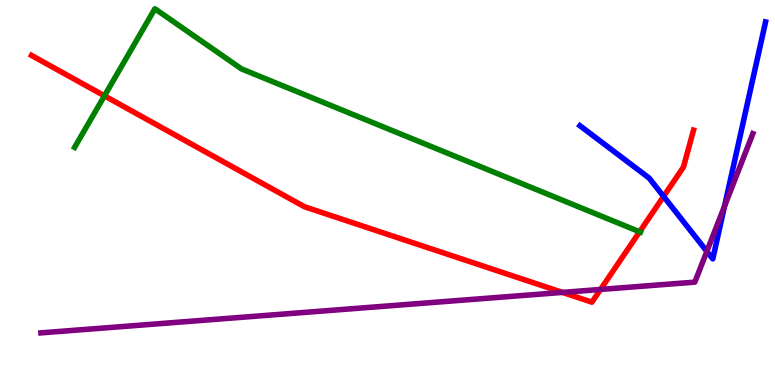[{'lines': ['blue', 'red'], 'intersections': [{'x': 8.56, 'y': 4.9}]}, {'lines': ['green', 'red'], 'intersections': [{'x': 1.35, 'y': 7.51}, {'x': 8.25, 'y': 3.98}]}, {'lines': ['purple', 'red'], 'intersections': [{'x': 7.26, 'y': 2.41}, {'x': 7.75, 'y': 2.48}]}, {'lines': ['blue', 'green'], 'intersections': []}, {'lines': ['blue', 'purple'], 'intersections': [{'x': 9.12, 'y': 3.47}, {'x': 9.35, 'y': 4.65}]}, {'lines': ['green', 'purple'], 'intersections': []}]